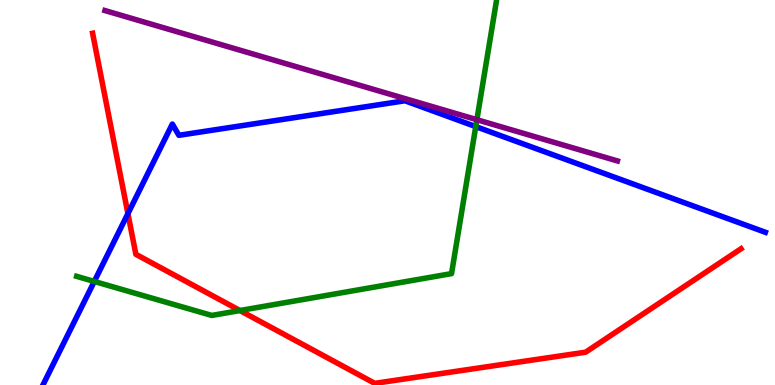[{'lines': ['blue', 'red'], 'intersections': [{'x': 1.65, 'y': 4.45}]}, {'lines': ['green', 'red'], 'intersections': [{'x': 3.1, 'y': 1.93}]}, {'lines': ['purple', 'red'], 'intersections': []}, {'lines': ['blue', 'green'], 'intersections': [{'x': 1.22, 'y': 2.69}, {'x': 6.14, 'y': 6.71}]}, {'lines': ['blue', 'purple'], 'intersections': []}, {'lines': ['green', 'purple'], 'intersections': [{'x': 6.15, 'y': 6.89}]}]